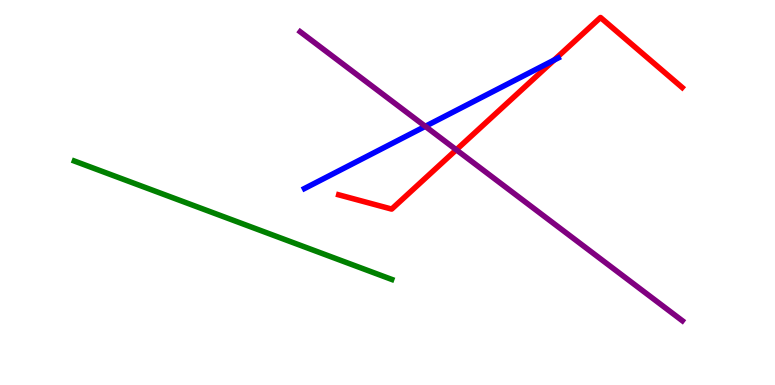[{'lines': ['blue', 'red'], 'intersections': [{'x': 7.15, 'y': 8.44}]}, {'lines': ['green', 'red'], 'intersections': []}, {'lines': ['purple', 'red'], 'intersections': [{'x': 5.89, 'y': 6.11}]}, {'lines': ['blue', 'green'], 'intersections': []}, {'lines': ['blue', 'purple'], 'intersections': [{'x': 5.49, 'y': 6.72}]}, {'lines': ['green', 'purple'], 'intersections': []}]